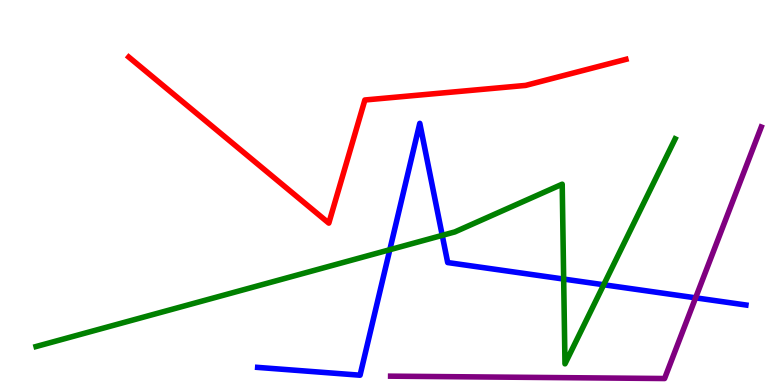[{'lines': ['blue', 'red'], 'intersections': []}, {'lines': ['green', 'red'], 'intersections': []}, {'lines': ['purple', 'red'], 'intersections': []}, {'lines': ['blue', 'green'], 'intersections': [{'x': 5.03, 'y': 3.51}, {'x': 5.71, 'y': 3.89}, {'x': 7.27, 'y': 2.75}, {'x': 7.79, 'y': 2.6}]}, {'lines': ['blue', 'purple'], 'intersections': [{'x': 8.98, 'y': 2.26}]}, {'lines': ['green', 'purple'], 'intersections': []}]